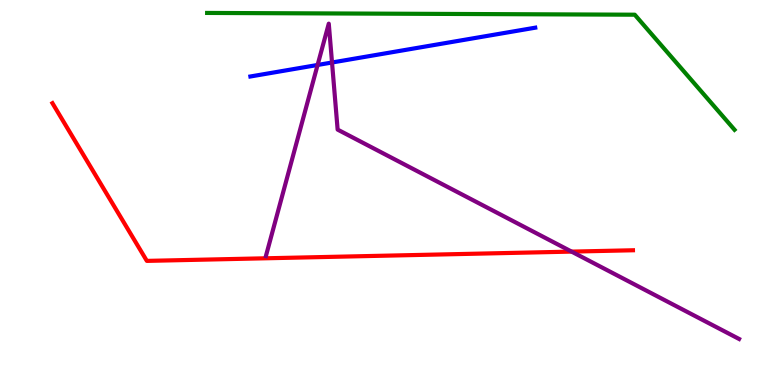[{'lines': ['blue', 'red'], 'intersections': []}, {'lines': ['green', 'red'], 'intersections': []}, {'lines': ['purple', 'red'], 'intersections': [{'x': 7.38, 'y': 3.46}]}, {'lines': ['blue', 'green'], 'intersections': []}, {'lines': ['blue', 'purple'], 'intersections': [{'x': 4.1, 'y': 8.31}, {'x': 4.28, 'y': 8.38}]}, {'lines': ['green', 'purple'], 'intersections': []}]